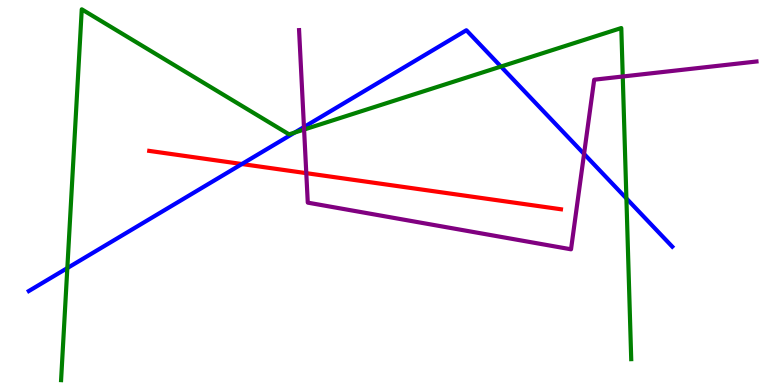[{'lines': ['blue', 'red'], 'intersections': [{'x': 3.12, 'y': 5.74}]}, {'lines': ['green', 'red'], 'intersections': []}, {'lines': ['purple', 'red'], 'intersections': [{'x': 3.95, 'y': 5.5}]}, {'lines': ['blue', 'green'], 'intersections': [{'x': 0.869, 'y': 3.04}, {'x': 3.8, 'y': 6.56}, {'x': 6.46, 'y': 8.27}, {'x': 8.08, 'y': 4.85}]}, {'lines': ['blue', 'purple'], 'intersections': [{'x': 3.92, 'y': 6.7}, {'x': 7.54, 'y': 6.0}]}, {'lines': ['green', 'purple'], 'intersections': [{'x': 3.92, 'y': 6.64}, {'x': 8.04, 'y': 8.01}]}]